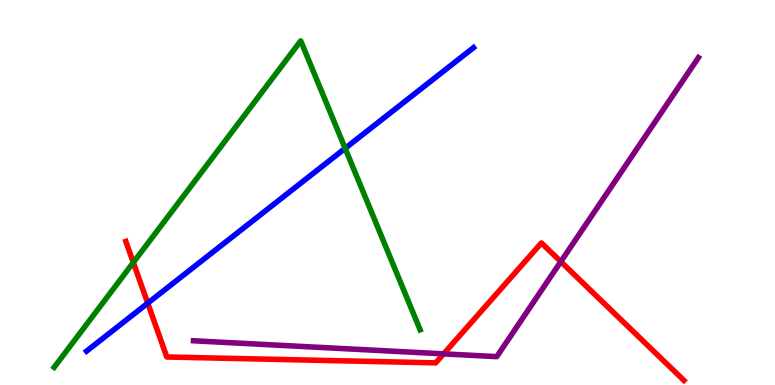[{'lines': ['blue', 'red'], 'intersections': [{'x': 1.91, 'y': 2.13}]}, {'lines': ['green', 'red'], 'intersections': [{'x': 1.72, 'y': 3.18}]}, {'lines': ['purple', 'red'], 'intersections': [{'x': 5.72, 'y': 0.809}, {'x': 7.24, 'y': 3.2}]}, {'lines': ['blue', 'green'], 'intersections': [{'x': 4.45, 'y': 6.15}]}, {'lines': ['blue', 'purple'], 'intersections': []}, {'lines': ['green', 'purple'], 'intersections': []}]